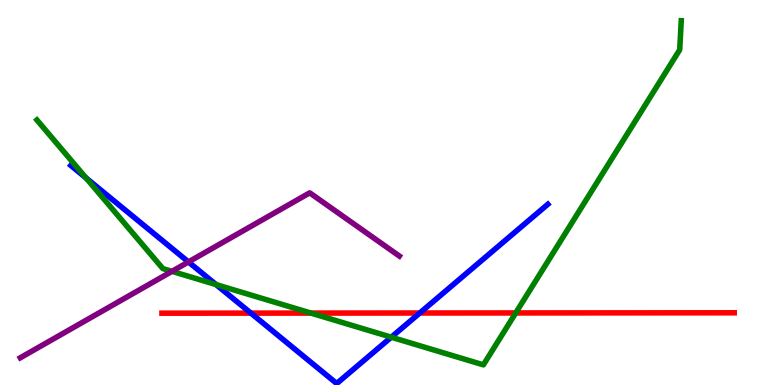[{'lines': ['blue', 'red'], 'intersections': [{'x': 3.24, 'y': 1.87}, {'x': 5.42, 'y': 1.87}]}, {'lines': ['green', 'red'], 'intersections': [{'x': 4.01, 'y': 1.87}, {'x': 6.65, 'y': 1.87}]}, {'lines': ['purple', 'red'], 'intersections': []}, {'lines': ['blue', 'green'], 'intersections': [{'x': 1.11, 'y': 5.38}, {'x': 2.79, 'y': 2.61}, {'x': 5.05, 'y': 1.24}]}, {'lines': ['blue', 'purple'], 'intersections': [{'x': 2.43, 'y': 3.2}]}, {'lines': ['green', 'purple'], 'intersections': [{'x': 2.22, 'y': 2.95}]}]